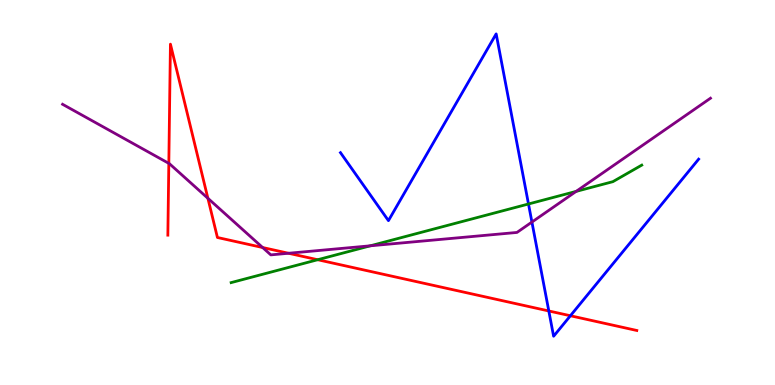[{'lines': ['blue', 'red'], 'intersections': [{'x': 7.08, 'y': 1.92}, {'x': 7.36, 'y': 1.8}]}, {'lines': ['green', 'red'], 'intersections': [{'x': 4.1, 'y': 3.25}]}, {'lines': ['purple', 'red'], 'intersections': [{'x': 2.18, 'y': 5.76}, {'x': 2.68, 'y': 4.85}, {'x': 3.39, 'y': 3.57}, {'x': 3.72, 'y': 3.42}]}, {'lines': ['blue', 'green'], 'intersections': [{'x': 6.82, 'y': 4.7}]}, {'lines': ['blue', 'purple'], 'intersections': [{'x': 6.86, 'y': 4.23}]}, {'lines': ['green', 'purple'], 'intersections': [{'x': 4.78, 'y': 3.62}, {'x': 7.43, 'y': 5.03}]}]